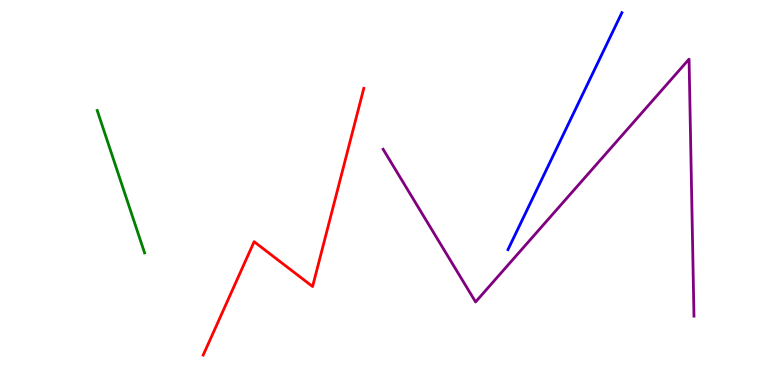[{'lines': ['blue', 'red'], 'intersections': []}, {'lines': ['green', 'red'], 'intersections': []}, {'lines': ['purple', 'red'], 'intersections': []}, {'lines': ['blue', 'green'], 'intersections': []}, {'lines': ['blue', 'purple'], 'intersections': []}, {'lines': ['green', 'purple'], 'intersections': []}]